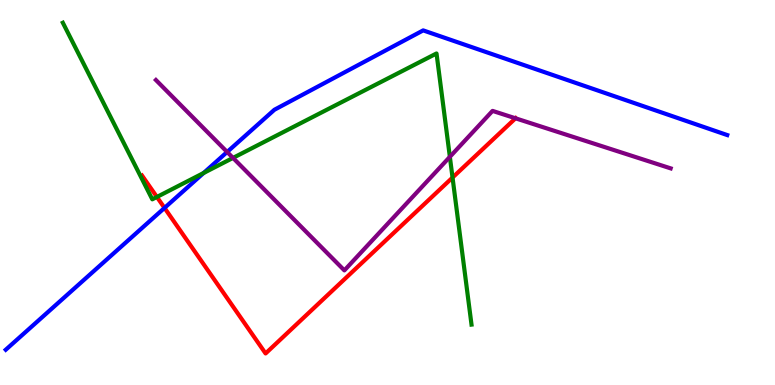[{'lines': ['blue', 'red'], 'intersections': [{'x': 2.12, 'y': 4.6}]}, {'lines': ['green', 'red'], 'intersections': [{'x': 2.02, 'y': 4.88}, {'x': 5.84, 'y': 5.39}]}, {'lines': ['purple', 'red'], 'intersections': [{'x': 6.65, 'y': 6.93}]}, {'lines': ['blue', 'green'], 'intersections': [{'x': 2.63, 'y': 5.51}]}, {'lines': ['blue', 'purple'], 'intersections': [{'x': 2.93, 'y': 6.05}]}, {'lines': ['green', 'purple'], 'intersections': [{'x': 3.01, 'y': 5.9}, {'x': 5.8, 'y': 5.93}]}]